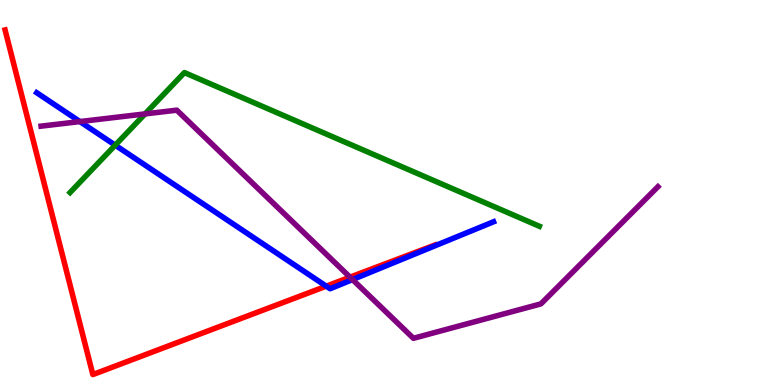[{'lines': ['blue', 'red'], 'intersections': [{'x': 4.21, 'y': 2.57}]}, {'lines': ['green', 'red'], 'intersections': []}, {'lines': ['purple', 'red'], 'intersections': [{'x': 4.52, 'y': 2.8}]}, {'lines': ['blue', 'green'], 'intersections': [{'x': 1.49, 'y': 6.23}]}, {'lines': ['blue', 'purple'], 'intersections': [{'x': 1.03, 'y': 6.84}, {'x': 4.55, 'y': 2.74}]}, {'lines': ['green', 'purple'], 'intersections': [{'x': 1.87, 'y': 7.04}]}]